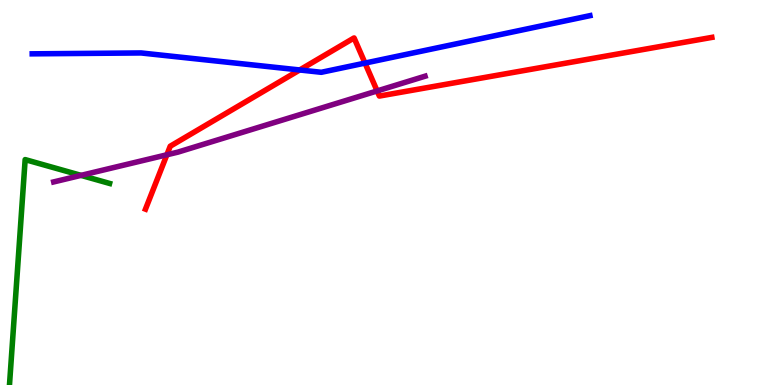[{'lines': ['blue', 'red'], 'intersections': [{'x': 3.87, 'y': 8.18}, {'x': 4.71, 'y': 8.36}]}, {'lines': ['green', 'red'], 'intersections': []}, {'lines': ['purple', 'red'], 'intersections': [{'x': 2.15, 'y': 5.98}, {'x': 4.87, 'y': 7.64}]}, {'lines': ['blue', 'green'], 'intersections': []}, {'lines': ['blue', 'purple'], 'intersections': []}, {'lines': ['green', 'purple'], 'intersections': [{'x': 1.05, 'y': 5.44}]}]